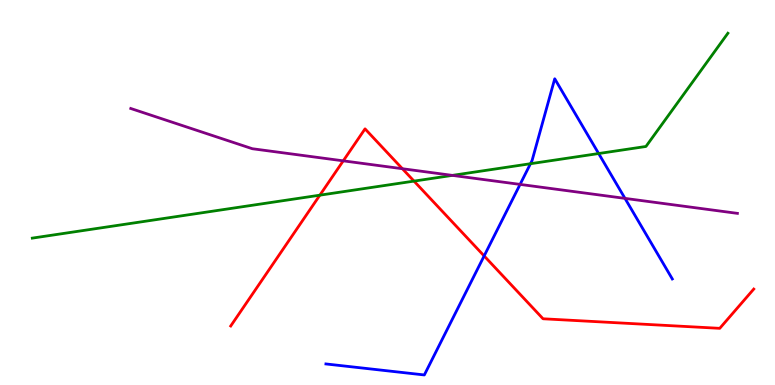[{'lines': ['blue', 'red'], 'intersections': [{'x': 6.25, 'y': 3.35}]}, {'lines': ['green', 'red'], 'intersections': [{'x': 4.13, 'y': 4.93}, {'x': 5.34, 'y': 5.3}]}, {'lines': ['purple', 'red'], 'intersections': [{'x': 4.43, 'y': 5.82}, {'x': 5.19, 'y': 5.62}]}, {'lines': ['blue', 'green'], 'intersections': [{'x': 6.84, 'y': 5.75}, {'x': 7.72, 'y': 6.01}]}, {'lines': ['blue', 'purple'], 'intersections': [{'x': 6.71, 'y': 5.21}, {'x': 8.06, 'y': 4.85}]}, {'lines': ['green', 'purple'], 'intersections': [{'x': 5.84, 'y': 5.44}]}]